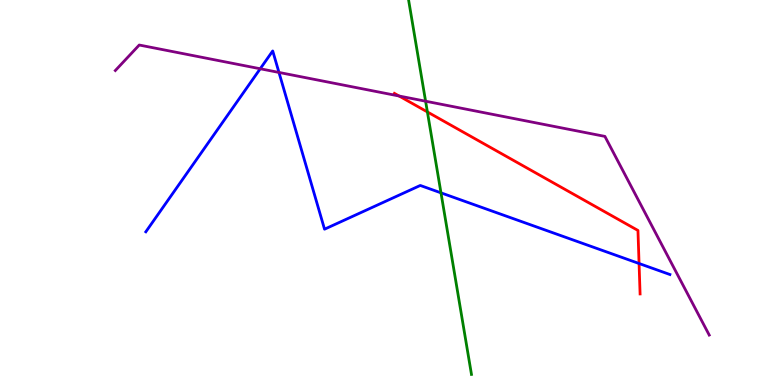[{'lines': ['blue', 'red'], 'intersections': [{'x': 8.25, 'y': 3.16}]}, {'lines': ['green', 'red'], 'intersections': [{'x': 5.51, 'y': 7.09}]}, {'lines': ['purple', 'red'], 'intersections': [{'x': 5.15, 'y': 7.51}]}, {'lines': ['blue', 'green'], 'intersections': [{'x': 5.69, 'y': 4.99}]}, {'lines': ['blue', 'purple'], 'intersections': [{'x': 3.36, 'y': 8.21}, {'x': 3.6, 'y': 8.12}]}, {'lines': ['green', 'purple'], 'intersections': [{'x': 5.49, 'y': 7.37}]}]